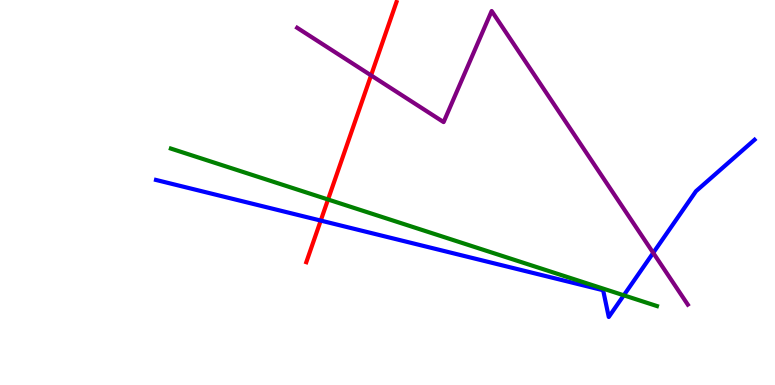[{'lines': ['blue', 'red'], 'intersections': [{'x': 4.14, 'y': 4.27}]}, {'lines': ['green', 'red'], 'intersections': [{'x': 4.23, 'y': 4.82}]}, {'lines': ['purple', 'red'], 'intersections': [{'x': 4.79, 'y': 8.04}]}, {'lines': ['blue', 'green'], 'intersections': [{'x': 8.05, 'y': 2.33}]}, {'lines': ['blue', 'purple'], 'intersections': [{'x': 8.43, 'y': 3.43}]}, {'lines': ['green', 'purple'], 'intersections': []}]